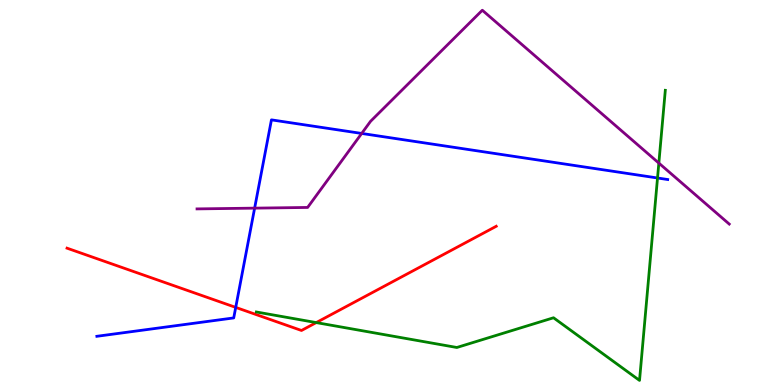[{'lines': ['blue', 'red'], 'intersections': [{'x': 3.04, 'y': 2.02}]}, {'lines': ['green', 'red'], 'intersections': [{'x': 4.08, 'y': 1.62}]}, {'lines': ['purple', 'red'], 'intersections': []}, {'lines': ['blue', 'green'], 'intersections': [{'x': 8.48, 'y': 5.38}]}, {'lines': ['blue', 'purple'], 'intersections': [{'x': 3.29, 'y': 4.59}, {'x': 4.67, 'y': 6.53}]}, {'lines': ['green', 'purple'], 'intersections': [{'x': 8.5, 'y': 5.76}]}]